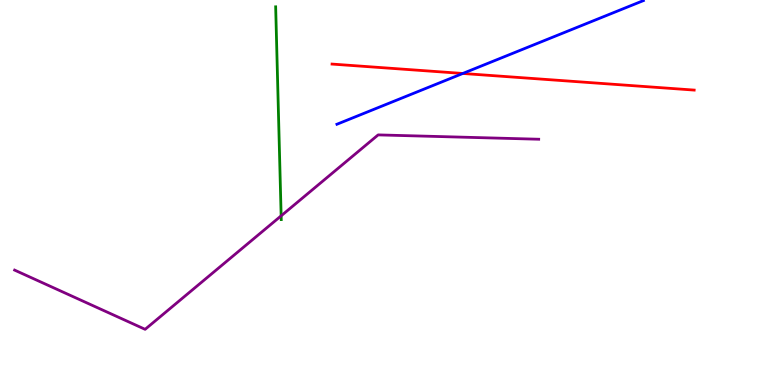[{'lines': ['blue', 'red'], 'intersections': [{'x': 5.97, 'y': 8.09}]}, {'lines': ['green', 'red'], 'intersections': []}, {'lines': ['purple', 'red'], 'intersections': []}, {'lines': ['blue', 'green'], 'intersections': []}, {'lines': ['blue', 'purple'], 'intersections': []}, {'lines': ['green', 'purple'], 'intersections': [{'x': 3.63, 'y': 4.39}]}]